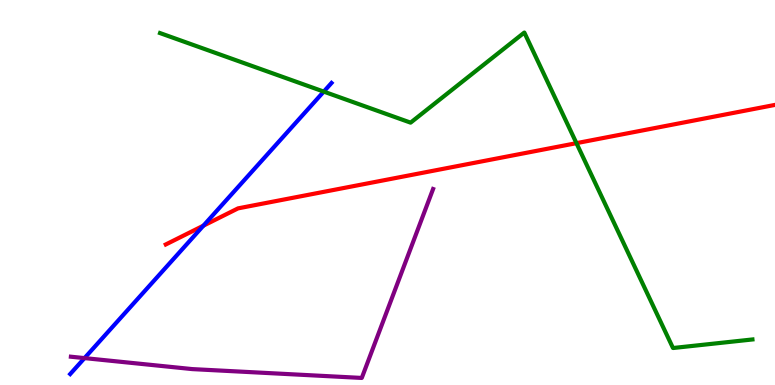[{'lines': ['blue', 'red'], 'intersections': [{'x': 2.62, 'y': 4.14}]}, {'lines': ['green', 'red'], 'intersections': [{'x': 7.44, 'y': 6.28}]}, {'lines': ['purple', 'red'], 'intersections': []}, {'lines': ['blue', 'green'], 'intersections': [{'x': 4.18, 'y': 7.62}]}, {'lines': ['blue', 'purple'], 'intersections': [{'x': 1.09, 'y': 0.699}]}, {'lines': ['green', 'purple'], 'intersections': []}]